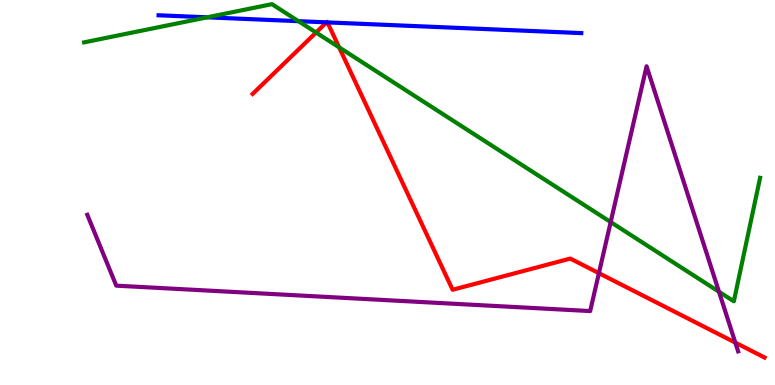[{'lines': ['blue', 'red'], 'intersections': [{'x': 4.21, 'y': 9.42}, {'x': 4.23, 'y': 9.42}]}, {'lines': ['green', 'red'], 'intersections': [{'x': 4.08, 'y': 9.16}, {'x': 4.38, 'y': 8.77}]}, {'lines': ['purple', 'red'], 'intersections': [{'x': 7.73, 'y': 2.9}, {'x': 9.49, 'y': 1.1}]}, {'lines': ['blue', 'green'], 'intersections': [{'x': 2.67, 'y': 9.55}, {'x': 3.85, 'y': 9.45}]}, {'lines': ['blue', 'purple'], 'intersections': []}, {'lines': ['green', 'purple'], 'intersections': [{'x': 7.88, 'y': 4.23}, {'x': 9.28, 'y': 2.42}]}]